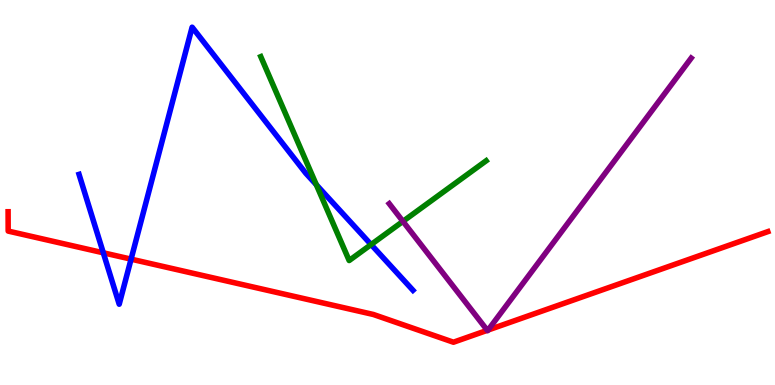[{'lines': ['blue', 'red'], 'intersections': [{'x': 1.33, 'y': 3.43}, {'x': 1.69, 'y': 3.27}]}, {'lines': ['green', 'red'], 'intersections': []}, {'lines': ['purple', 'red'], 'intersections': [{'x': 6.29, 'y': 1.42}, {'x': 6.3, 'y': 1.43}]}, {'lines': ['blue', 'green'], 'intersections': [{'x': 4.08, 'y': 5.2}, {'x': 4.79, 'y': 3.65}]}, {'lines': ['blue', 'purple'], 'intersections': []}, {'lines': ['green', 'purple'], 'intersections': [{'x': 5.2, 'y': 4.25}]}]